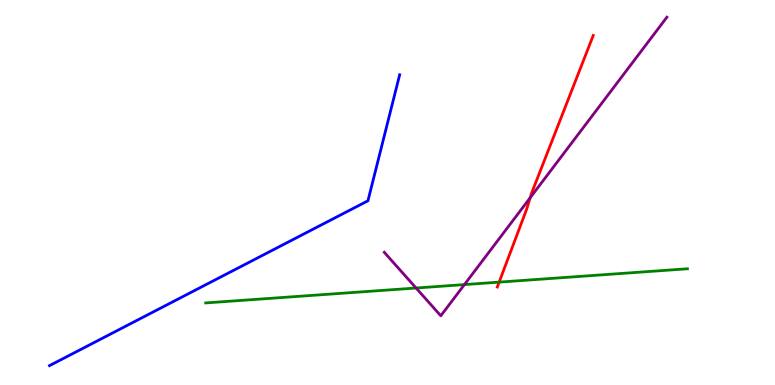[{'lines': ['blue', 'red'], 'intersections': []}, {'lines': ['green', 'red'], 'intersections': [{'x': 6.44, 'y': 2.67}]}, {'lines': ['purple', 'red'], 'intersections': [{'x': 6.84, 'y': 4.86}]}, {'lines': ['blue', 'green'], 'intersections': []}, {'lines': ['blue', 'purple'], 'intersections': []}, {'lines': ['green', 'purple'], 'intersections': [{'x': 5.37, 'y': 2.52}, {'x': 5.99, 'y': 2.61}]}]